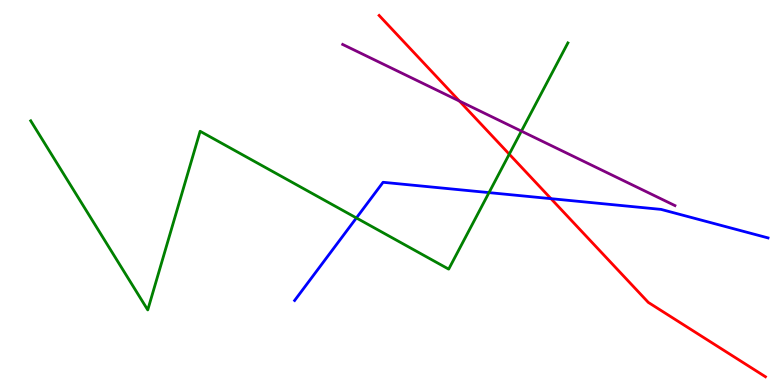[{'lines': ['blue', 'red'], 'intersections': [{'x': 7.11, 'y': 4.84}]}, {'lines': ['green', 'red'], 'intersections': [{'x': 6.57, 'y': 6.0}]}, {'lines': ['purple', 'red'], 'intersections': [{'x': 5.93, 'y': 7.37}]}, {'lines': ['blue', 'green'], 'intersections': [{'x': 4.6, 'y': 4.34}, {'x': 6.31, 'y': 5.0}]}, {'lines': ['blue', 'purple'], 'intersections': []}, {'lines': ['green', 'purple'], 'intersections': [{'x': 6.73, 'y': 6.59}]}]